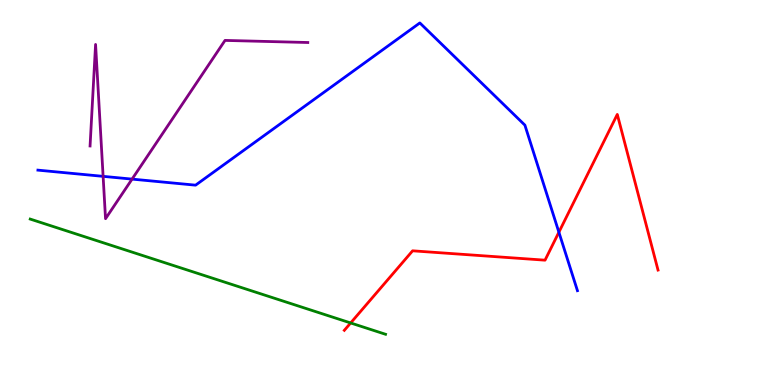[{'lines': ['blue', 'red'], 'intersections': [{'x': 7.21, 'y': 3.97}]}, {'lines': ['green', 'red'], 'intersections': [{'x': 4.52, 'y': 1.61}]}, {'lines': ['purple', 'red'], 'intersections': []}, {'lines': ['blue', 'green'], 'intersections': []}, {'lines': ['blue', 'purple'], 'intersections': [{'x': 1.33, 'y': 5.42}, {'x': 1.7, 'y': 5.35}]}, {'lines': ['green', 'purple'], 'intersections': []}]